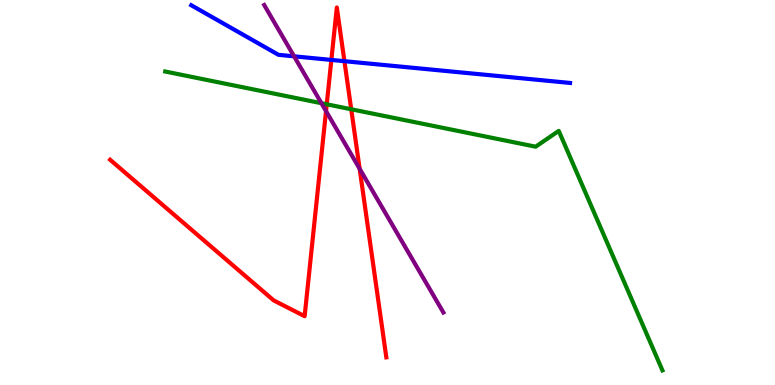[{'lines': ['blue', 'red'], 'intersections': [{'x': 4.28, 'y': 8.44}, {'x': 4.44, 'y': 8.41}]}, {'lines': ['green', 'red'], 'intersections': [{'x': 4.22, 'y': 7.29}, {'x': 4.53, 'y': 7.16}]}, {'lines': ['purple', 'red'], 'intersections': [{'x': 4.21, 'y': 7.11}, {'x': 4.64, 'y': 5.62}]}, {'lines': ['blue', 'green'], 'intersections': []}, {'lines': ['blue', 'purple'], 'intersections': [{'x': 3.79, 'y': 8.54}]}, {'lines': ['green', 'purple'], 'intersections': [{'x': 4.15, 'y': 7.32}]}]